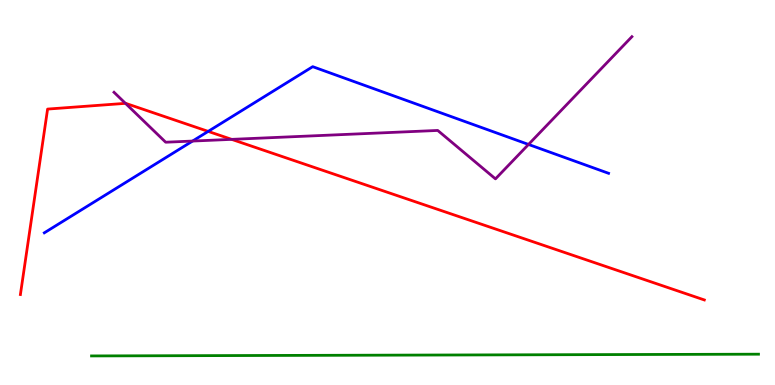[{'lines': ['blue', 'red'], 'intersections': [{'x': 2.69, 'y': 6.59}]}, {'lines': ['green', 'red'], 'intersections': []}, {'lines': ['purple', 'red'], 'intersections': [{'x': 1.62, 'y': 7.32}, {'x': 2.99, 'y': 6.38}]}, {'lines': ['blue', 'green'], 'intersections': []}, {'lines': ['blue', 'purple'], 'intersections': [{'x': 2.48, 'y': 6.34}, {'x': 6.82, 'y': 6.25}]}, {'lines': ['green', 'purple'], 'intersections': []}]